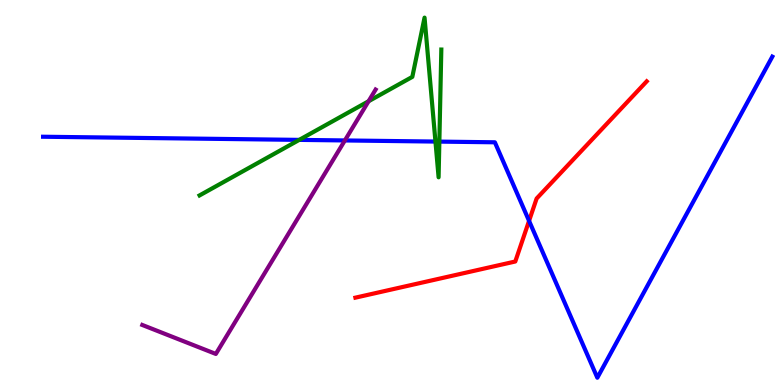[{'lines': ['blue', 'red'], 'intersections': [{'x': 6.83, 'y': 4.26}]}, {'lines': ['green', 'red'], 'intersections': []}, {'lines': ['purple', 'red'], 'intersections': []}, {'lines': ['blue', 'green'], 'intersections': [{'x': 3.86, 'y': 6.37}, {'x': 5.62, 'y': 6.32}, {'x': 5.67, 'y': 6.32}]}, {'lines': ['blue', 'purple'], 'intersections': [{'x': 4.45, 'y': 6.35}]}, {'lines': ['green', 'purple'], 'intersections': [{'x': 4.76, 'y': 7.37}]}]